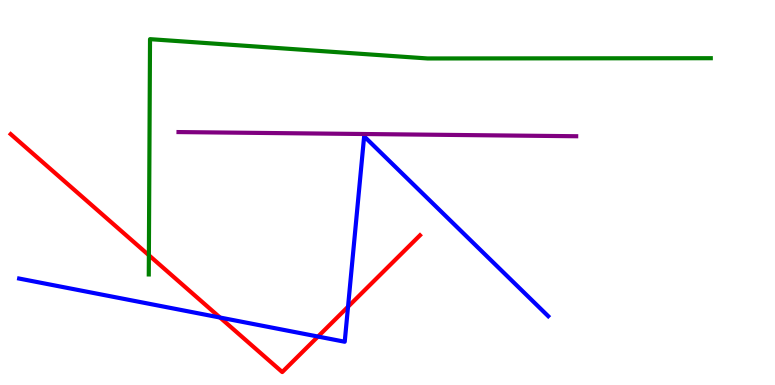[{'lines': ['blue', 'red'], 'intersections': [{'x': 2.84, 'y': 1.75}, {'x': 4.1, 'y': 1.26}, {'x': 4.49, 'y': 2.03}]}, {'lines': ['green', 'red'], 'intersections': [{'x': 1.92, 'y': 3.37}]}, {'lines': ['purple', 'red'], 'intersections': []}, {'lines': ['blue', 'green'], 'intersections': []}, {'lines': ['blue', 'purple'], 'intersections': []}, {'lines': ['green', 'purple'], 'intersections': []}]